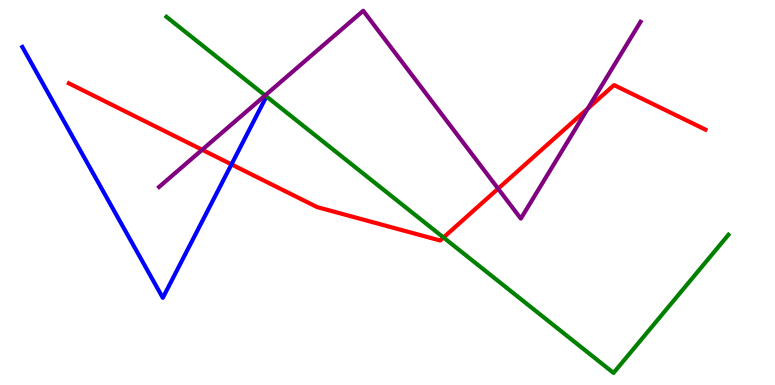[{'lines': ['blue', 'red'], 'intersections': [{'x': 2.99, 'y': 5.73}]}, {'lines': ['green', 'red'], 'intersections': [{'x': 5.72, 'y': 3.83}]}, {'lines': ['purple', 'red'], 'intersections': [{'x': 2.61, 'y': 6.11}, {'x': 6.43, 'y': 5.1}, {'x': 7.58, 'y': 7.18}]}, {'lines': ['blue', 'green'], 'intersections': []}, {'lines': ['blue', 'purple'], 'intersections': []}, {'lines': ['green', 'purple'], 'intersections': [{'x': 3.42, 'y': 7.52}]}]